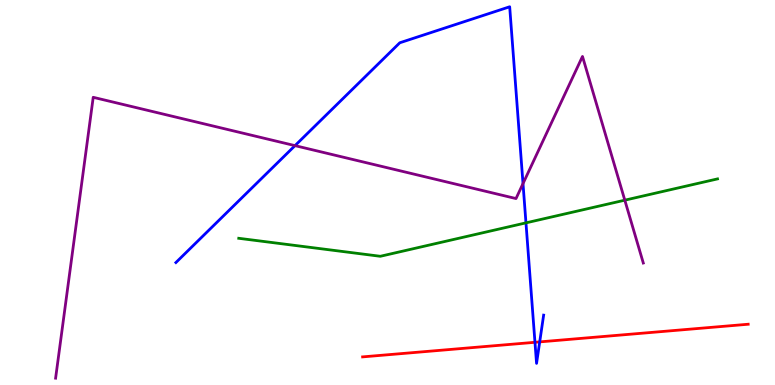[{'lines': ['blue', 'red'], 'intersections': [{'x': 6.9, 'y': 1.11}, {'x': 6.96, 'y': 1.12}]}, {'lines': ['green', 'red'], 'intersections': []}, {'lines': ['purple', 'red'], 'intersections': []}, {'lines': ['blue', 'green'], 'intersections': [{'x': 6.79, 'y': 4.21}]}, {'lines': ['blue', 'purple'], 'intersections': [{'x': 3.81, 'y': 6.22}, {'x': 6.75, 'y': 5.23}]}, {'lines': ['green', 'purple'], 'intersections': [{'x': 8.06, 'y': 4.8}]}]